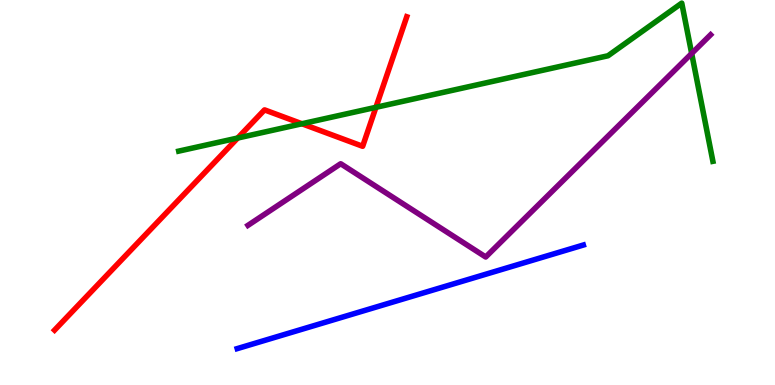[{'lines': ['blue', 'red'], 'intersections': []}, {'lines': ['green', 'red'], 'intersections': [{'x': 3.07, 'y': 6.41}, {'x': 3.9, 'y': 6.79}, {'x': 4.85, 'y': 7.21}]}, {'lines': ['purple', 'red'], 'intersections': []}, {'lines': ['blue', 'green'], 'intersections': []}, {'lines': ['blue', 'purple'], 'intersections': []}, {'lines': ['green', 'purple'], 'intersections': [{'x': 8.92, 'y': 8.61}]}]